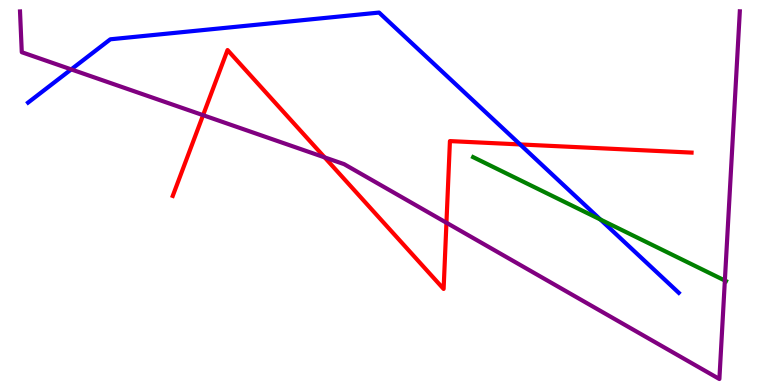[{'lines': ['blue', 'red'], 'intersections': [{'x': 6.71, 'y': 6.25}]}, {'lines': ['green', 'red'], 'intersections': []}, {'lines': ['purple', 'red'], 'intersections': [{'x': 2.62, 'y': 7.01}, {'x': 4.19, 'y': 5.91}, {'x': 5.76, 'y': 4.21}]}, {'lines': ['blue', 'green'], 'intersections': [{'x': 7.75, 'y': 4.3}]}, {'lines': ['blue', 'purple'], 'intersections': [{'x': 0.919, 'y': 8.2}]}, {'lines': ['green', 'purple'], 'intersections': [{'x': 9.35, 'y': 2.71}]}]